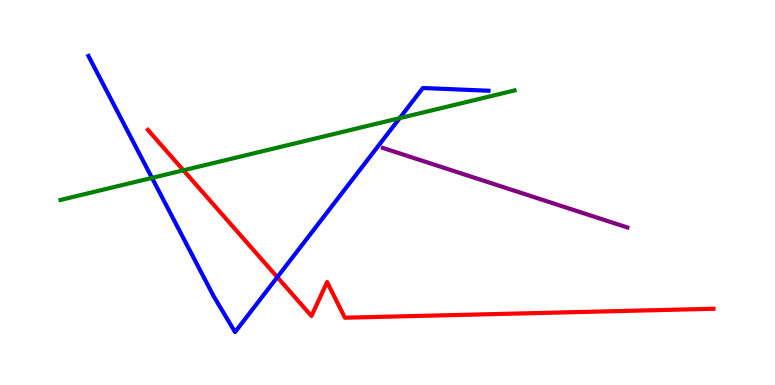[{'lines': ['blue', 'red'], 'intersections': [{'x': 3.58, 'y': 2.8}]}, {'lines': ['green', 'red'], 'intersections': [{'x': 2.37, 'y': 5.58}]}, {'lines': ['purple', 'red'], 'intersections': []}, {'lines': ['blue', 'green'], 'intersections': [{'x': 1.96, 'y': 5.38}, {'x': 5.16, 'y': 6.93}]}, {'lines': ['blue', 'purple'], 'intersections': []}, {'lines': ['green', 'purple'], 'intersections': []}]